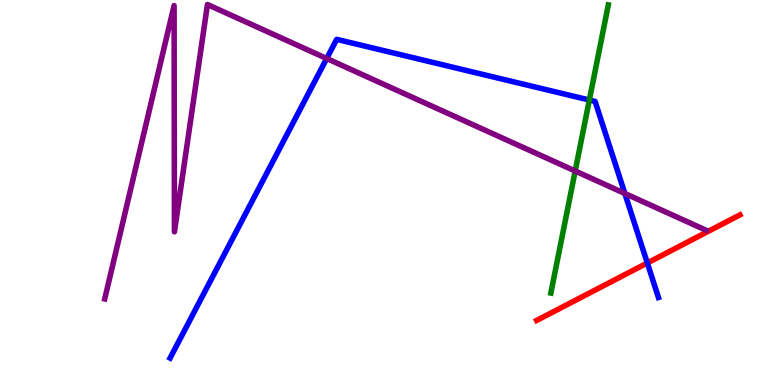[{'lines': ['blue', 'red'], 'intersections': [{'x': 8.35, 'y': 3.17}]}, {'lines': ['green', 'red'], 'intersections': []}, {'lines': ['purple', 'red'], 'intersections': []}, {'lines': ['blue', 'green'], 'intersections': [{'x': 7.6, 'y': 7.4}]}, {'lines': ['blue', 'purple'], 'intersections': [{'x': 4.22, 'y': 8.48}, {'x': 8.06, 'y': 4.97}]}, {'lines': ['green', 'purple'], 'intersections': [{'x': 7.42, 'y': 5.56}]}]